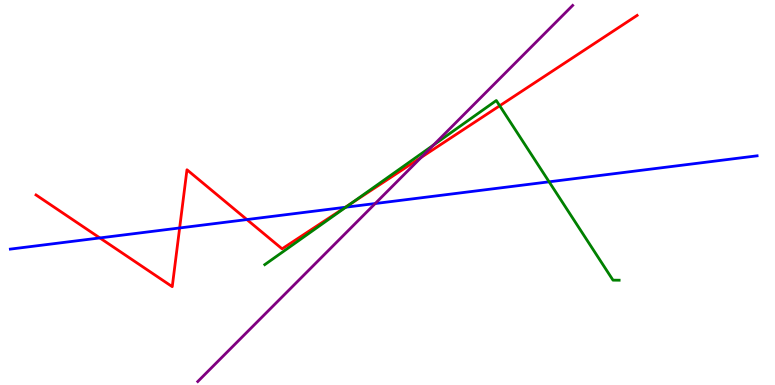[{'lines': ['blue', 'red'], 'intersections': [{'x': 1.29, 'y': 3.82}, {'x': 2.32, 'y': 4.08}, {'x': 3.19, 'y': 4.3}, {'x': 4.46, 'y': 4.62}]}, {'lines': ['green', 'red'], 'intersections': [{'x': 4.52, 'y': 4.71}, {'x': 6.45, 'y': 7.25}]}, {'lines': ['purple', 'red'], 'intersections': [{'x': 5.44, 'y': 5.91}]}, {'lines': ['blue', 'green'], 'intersections': [{'x': 4.46, 'y': 4.62}, {'x': 7.09, 'y': 5.28}]}, {'lines': ['blue', 'purple'], 'intersections': [{'x': 4.84, 'y': 4.71}]}, {'lines': ['green', 'purple'], 'intersections': [{'x': 5.59, 'y': 6.23}]}]